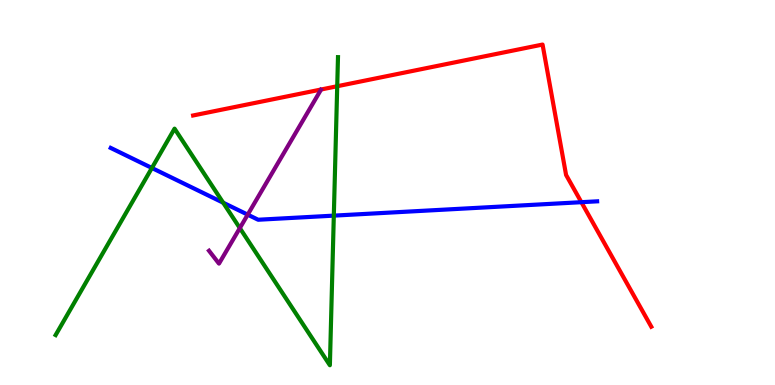[{'lines': ['blue', 'red'], 'intersections': [{'x': 7.5, 'y': 4.75}]}, {'lines': ['green', 'red'], 'intersections': [{'x': 4.35, 'y': 7.76}]}, {'lines': ['purple', 'red'], 'intersections': []}, {'lines': ['blue', 'green'], 'intersections': [{'x': 1.96, 'y': 5.64}, {'x': 2.88, 'y': 4.74}, {'x': 4.31, 'y': 4.4}]}, {'lines': ['blue', 'purple'], 'intersections': [{'x': 3.2, 'y': 4.42}]}, {'lines': ['green', 'purple'], 'intersections': [{'x': 3.09, 'y': 4.08}]}]